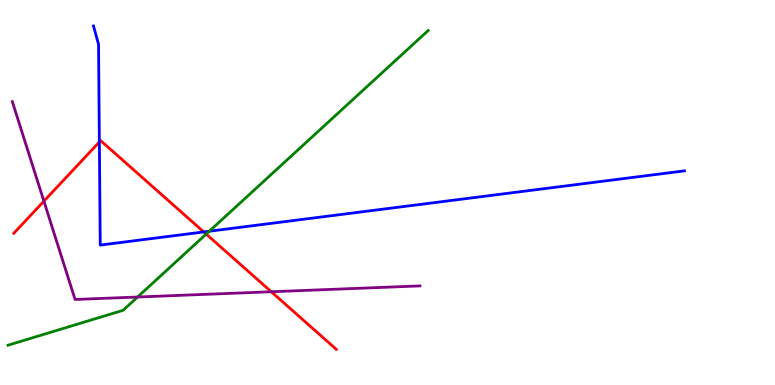[{'lines': ['blue', 'red'], 'intersections': [{'x': 1.28, 'y': 6.31}, {'x': 2.63, 'y': 3.98}]}, {'lines': ['green', 'red'], 'intersections': [{'x': 2.66, 'y': 3.92}]}, {'lines': ['purple', 'red'], 'intersections': [{'x': 0.566, 'y': 4.77}, {'x': 3.5, 'y': 2.42}]}, {'lines': ['blue', 'green'], 'intersections': [{'x': 2.7, 'y': 3.99}]}, {'lines': ['blue', 'purple'], 'intersections': []}, {'lines': ['green', 'purple'], 'intersections': [{'x': 1.78, 'y': 2.29}]}]